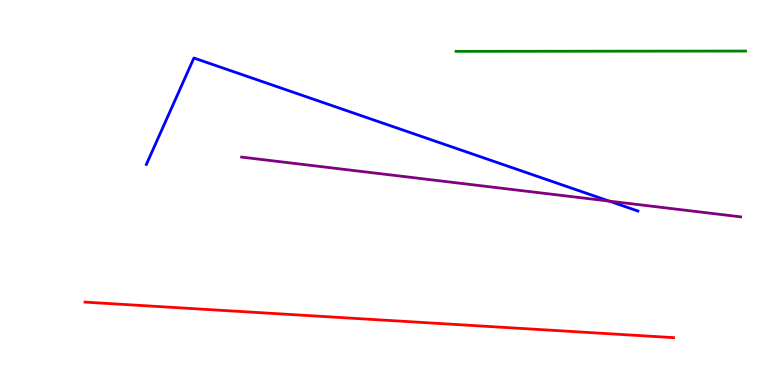[{'lines': ['blue', 'red'], 'intersections': []}, {'lines': ['green', 'red'], 'intersections': []}, {'lines': ['purple', 'red'], 'intersections': []}, {'lines': ['blue', 'green'], 'intersections': []}, {'lines': ['blue', 'purple'], 'intersections': [{'x': 7.86, 'y': 4.78}]}, {'lines': ['green', 'purple'], 'intersections': []}]